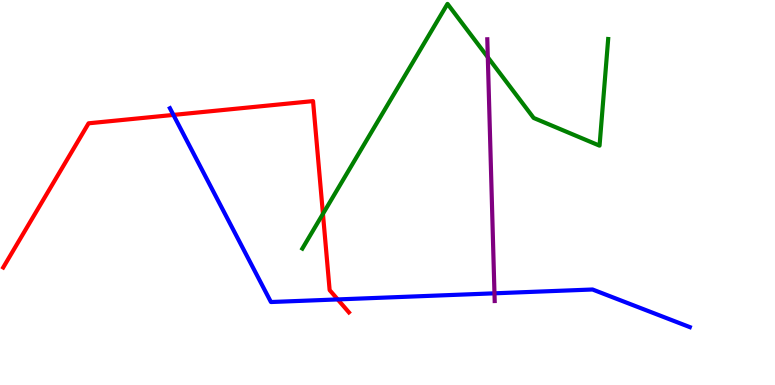[{'lines': ['blue', 'red'], 'intersections': [{'x': 2.24, 'y': 7.02}, {'x': 4.36, 'y': 2.22}]}, {'lines': ['green', 'red'], 'intersections': [{'x': 4.17, 'y': 4.45}]}, {'lines': ['purple', 'red'], 'intersections': []}, {'lines': ['blue', 'green'], 'intersections': []}, {'lines': ['blue', 'purple'], 'intersections': [{'x': 6.38, 'y': 2.38}]}, {'lines': ['green', 'purple'], 'intersections': [{'x': 6.29, 'y': 8.51}]}]